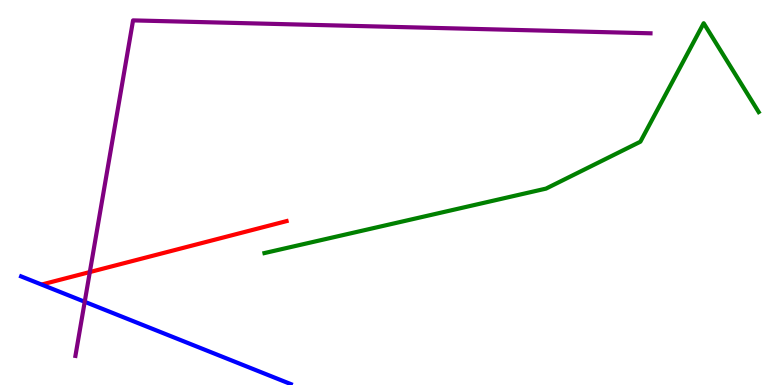[{'lines': ['blue', 'red'], 'intersections': []}, {'lines': ['green', 'red'], 'intersections': []}, {'lines': ['purple', 'red'], 'intersections': [{'x': 1.16, 'y': 2.93}]}, {'lines': ['blue', 'green'], 'intersections': []}, {'lines': ['blue', 'purple'], 'intersections': [{'x': 1.09, 'y': 2.16}]}, {'lines': ['green', 'purple'], 'intersections': []}]